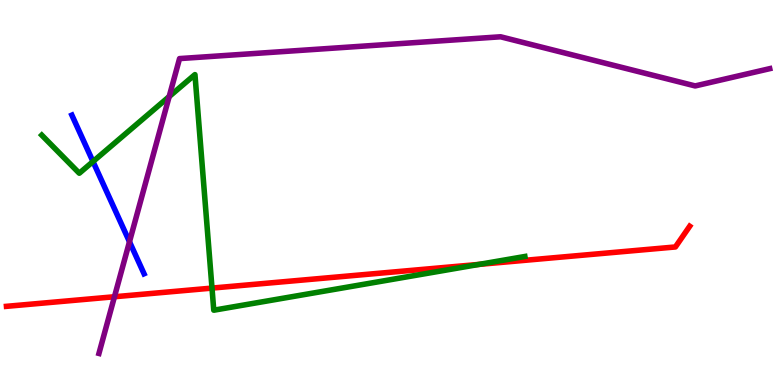[{'lines': ['blue', 'red'], 'intersections': []}, {'lines': ['green', 'red'], 'intersections': [{'x': 2.74, 'y': 2.52}, {'x': 6.18, 'y': 3.13}]}, {'lines': ['purple', 'red'], 'intersections': [{'x': 1.48, 'y': 2.29}]}, {'lines': ['blue', 'green'], 'intersections': [{'x': 1.2, 'y': 5.8}]}, {'lines': ['blue', 'purple'], 'intersections': [{'x': 1.67, 'y': 3.72}]}, {'lines': ['green', 'purple'], 'intersections': [{'x': 2.18, 'y': 7.49}]}]